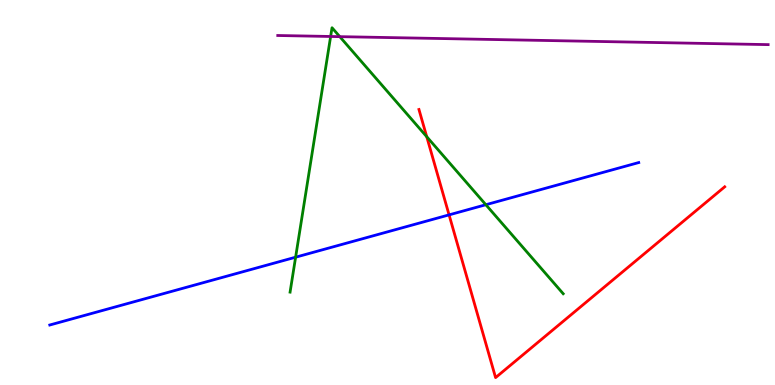[{'lines': ['blue', 'red'], 'intersections': [{'x': 5.79, 'y': 4.42}]}, {'lines': ['green', 'red'], 'intersections': [{'x': 5.51, 'y': 6.45}]}, {'lines': ['purple', 'red'], 'intersections': []}, {'lines': ['blue', 'green'], 'intersections': [{'x': 3.81, 'y': 3.32}, {'x': 6.27, 'y': 4.68}]}, {'lines': ['blue', 'purple'], 'intersections': []}, {'lines': ['green', 'purple'], 'intersections': [{'x': 4.27, 'y': 9.05}, {'x': 4.38, 'y': 9.05}]}]